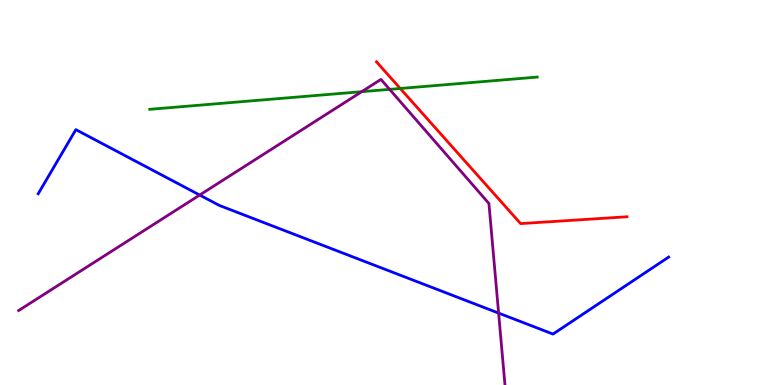[{'lines': ['blue', 'red'], 'intersections': []}, {'lines': ['green', 'red'], 'intersections': [{'x': 5.16, 'y': 7.7}]}, {'lines': ['purple', 'red'], 'intersections': []}, {'lines': ['blue', 'green'], 'intersections': []}, {'lines': ['blue', 'purple'], 'intersections': [{'x': 2.58, 'y': 4.93}, {'x': 6.43, 'y': 1.87}]}, {'lines': ['green', 'purple'], 'intersections': [{'x': 4.67, 'y': 7.62}, {'x': 5.03, 'y': 7.68}]}]